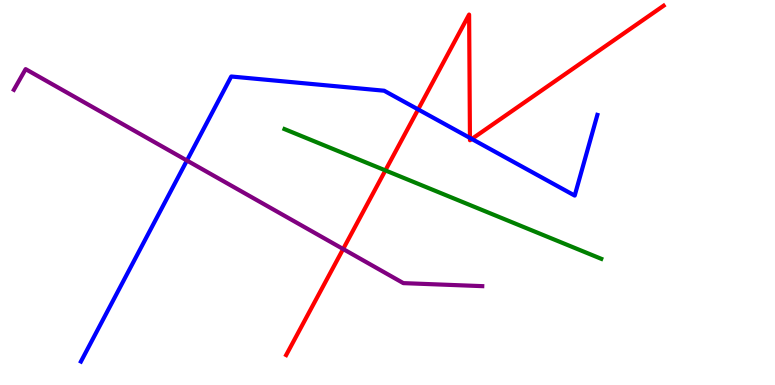[{'lines': ['blue', 'red'], 'intersections': [{'x': 5.4, 'y': 7.16}, {'x': 6.06, 'y': 6.42}, {'x': 6.09, 'y': 6.39}]}, {'lines': ['green', 'red'], 'intersections': [{'x': 4.97, 'y': 5.57}]}, {'lines': ['purple', 'red'], 'intersections': [{'x': 4.43, 'y': 3.53}]}, {'lines': ['blue', 'green'], 'intersections': []}, {'lines': ['blue', 'purple'], 'intersections': [{'x': 2.41, 'y': 5.83}]}, {'lines': ['green', 'purple'], 'intersections': []}]